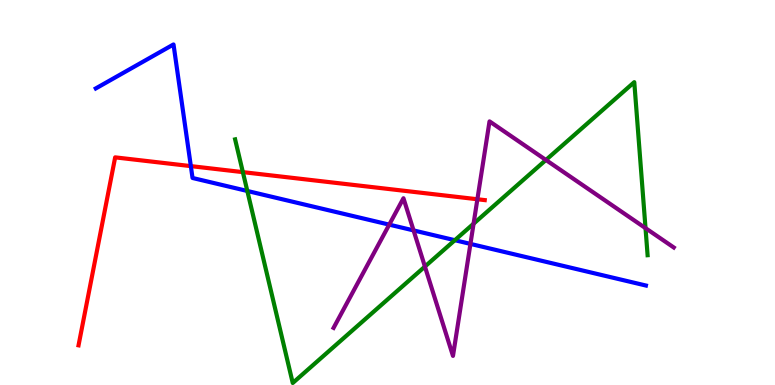[{'lines': ['blue', 'red'], 'intersections': [{'x': 2.46, 'y': 5.69}]}, {'lines': ['green', 'red'], 'intersections': [{'x': 3.13, 'y': 5.53}]}, {'lines': ['purple', 'red'], 'intersections': [{'x': 6.16, 'y': 4.82}]}, {'lines': ['blue', 'green'], 'intersections': [{'x': 3.19, 'y': 5.04}, {'x': 5.87, 'y': 3.76}]}, {'lines': ['blue', 'purple'], 'intersections': [{'x': 5.02, 'y': 4.17}, {'x': 5.34, 'y': 4.02}, {'x': 6.07, 'y': 3.66}]}, {'lines': ['green', 'purple'], 'intersections': [{'x': 5.48, 'y': 3.08}, {'x': 6.11, 'y': 4.19}, {'x': 7.04, 'y': 5.84}, {'x': 8.33, 'y': 4.07}]}]